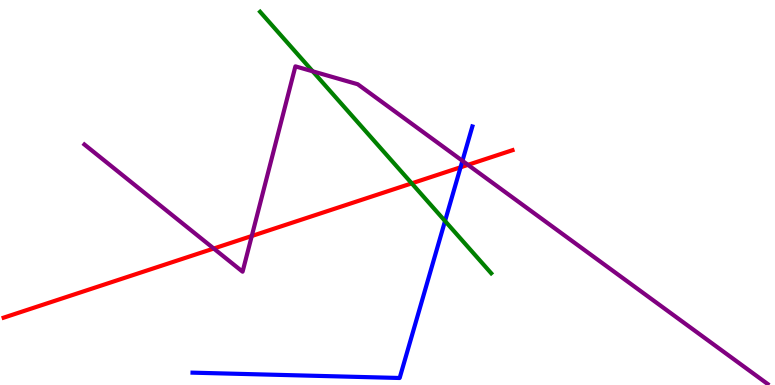[{'lines': ['blue', 'red'], 'intersections': [{'x': 5.94, 'y': 5.65}]}, {'lines': ['green', 'red'], 'intersections': [{'x': 5.31, 'y': 5.24}]}, {'lines': ['purple', 'red'], 'intersections': [{'x': 2.76, 'y': 3.54}, {'x': 3.25, 'y': 3.87}, {'x': 6.04, 'y': 5.72}]}, {'lines': ['blue', 'green'], 'intersections': [{'x': 5.74, 'y': 4.26}]}, {'lines': ['blue', 'purple'], 'intersections': [{'x': 5.97, 'y': 5.82}]}, {'lines': ['green', 'purple'], 'intersections': [{'x': 4.04, 'y': 8.15}]}]